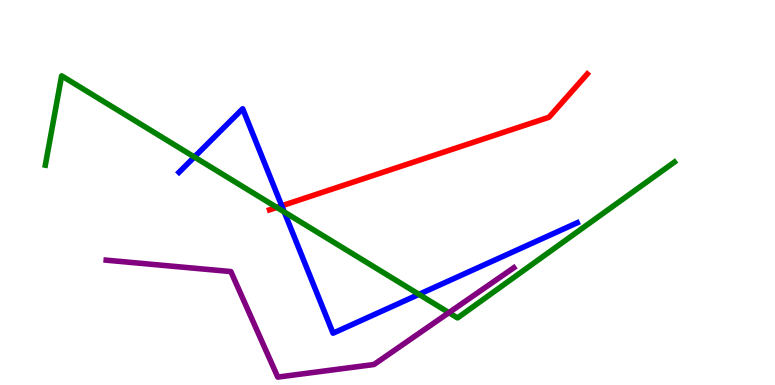[{'lines': ['blue', 'red'], 'intersections': [{'x': 3.64, 'y': 4.65}]}, {'lines': ['green', 'red'], 'intersections': [{'x': 3.57, 'y': 4.61}]}, {'lines': ['purple', 'red'], 'intersections': []}, {'lines': ['blue', 'green'], 'intersections': [{'x': 2.51, 'y': 5.92}, {'x': 3.67, 'y': 4.49}, {'x': 5.41, 'y': 2.35}]}, {'lines': ['blue', 'purple'], 'intersections': []}, {'lines': ['green', 'purple'], 'intersections': [{'x': 5.79, 'y': 1.88}]}]